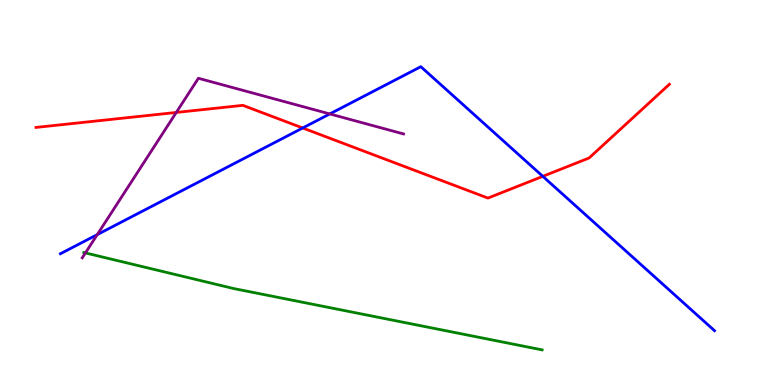[{'lines': ['blue', 'red'], 'intersections': [{'x': 3.91, 'y': 6.68}, {'x': 7.0, 'y': 5.42}]}, {'lines': ['green', 'red'], 'intersections': []}, {'lines': ['purple', 'red'], 'intersections': [{'x': 2.27, 'y': 7.08}]}, {'lines': ['blue', 'green'], 'intersections': []}, {'lines': ['blue', 'purple'], 'intersections': [{'x': 1.26, 'y': 3.91}, {'x': 4.26, 'y': 7.04}]}, {'lines': ['green', 'purple'], 'intersections': [{'x': 1.1, 'y': 3.43}]}]